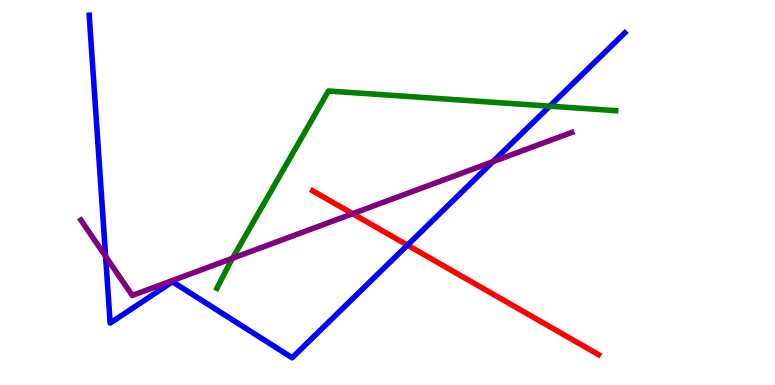[{'lines': ['blue', 'red'], 'intersections': [{'x': 5.26, 'y': 3.63}]}, {'lines': ['green', 'red'], 'intersections': []}, {'lines': ['purple', 'red'], 'intersections': [{'x': 4.55, 'y': 4.45}]}, {'lines': ['blue', 'green'], 'intersections': [{'x': 7.09, 'y': 7.24}]}, {'lines': ['blue', 'purple'], 'intersections': [{'x': 1.36, 'y': 3.34}, {'x': 6.36, 'y': 5.8}]}, {'lines': ['green', 'purple'], 'intersections': [{'x': 3.0, 'y': 3.29}]}]